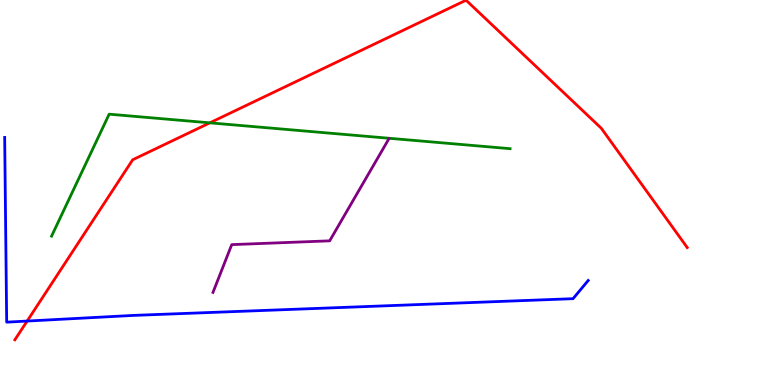[{'lines': ['blue', 'red'], 'intersections': [{'x': 0.35, 'y': 1.66}]}, {'lines': ['green', 'red'], 'intersections': [{'x': 2.71, 'y': 6.81}]}, {'lines': ['purple', 'red'], 'intersections': []}, {'lines': ['blue', 'green'], 'intersections': []}, {'lines': ['blue', 'purple'], 'intersections': []}, {'lines': ['green', 'purple'], 'intersections': []}]